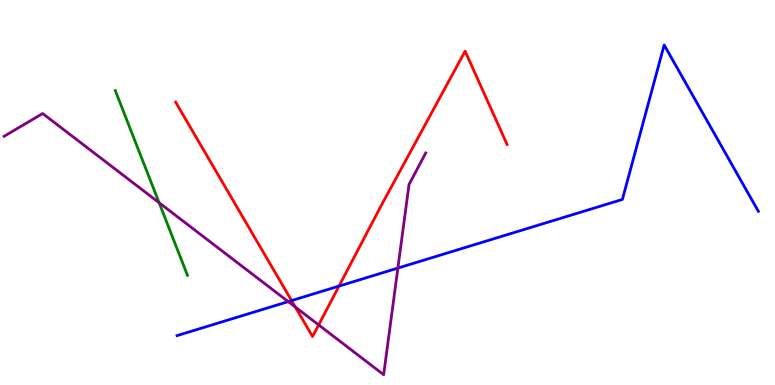[{'lines': ['blue', 'red'], 'intersections': [{'x': 3.76, 'y': 2.19}, {'x': 4.37, 'y': 2.57}]}, {'lines': ['green', 'red'], 'intersections': []}, {'lines': ['purple', 'red'], 'intersections': [{'x': 3.81, 'y': 2.02}, {'x': 4.11, 'y': 1.56}]}, {'lines': ['blue', 'green'], 'intersections': []}, {'lines': ['blue', 'purple'], 'intersections': [{'x': 3.72, 'y': 2.17}, {'x': 5.13, 'y': 3.04}]}, {'lines': ['green', 'purple'], 'intersections': [{'x': 2.05, 'y': 4.73}]}]